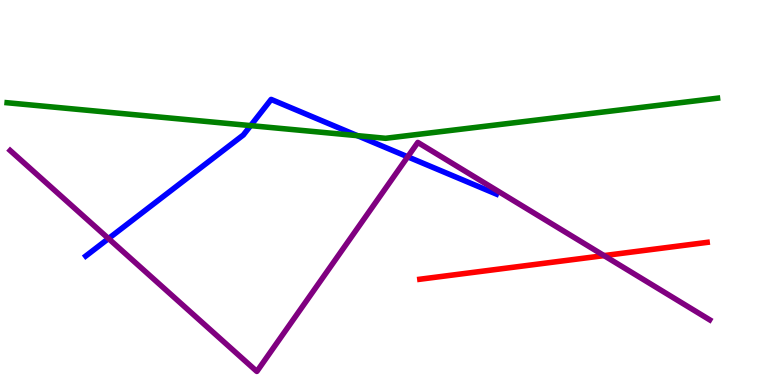[{'lines': ['blue', 'red'], 'intersections': []}, {'lines': ['green', 'red'], 'intersections': []}, {'lines': ['purple', 'red'], 'intersections': [{'x': 7.79, 'y': 3.36}]}, {'lines': ['blue', 'green'], 'intersections': [{'x': 3.23, 'y': 6.74}, {'x': 4.61, 'y': 6.48}]}, {'lines': ['blue', 'purple'], 'intersections': [{'x': 1.4, 'y': 3.8}, {'x': 5.26, 'y': 5.93}]}, {'lines': ['green', 'purple'], 'intersections': []}]